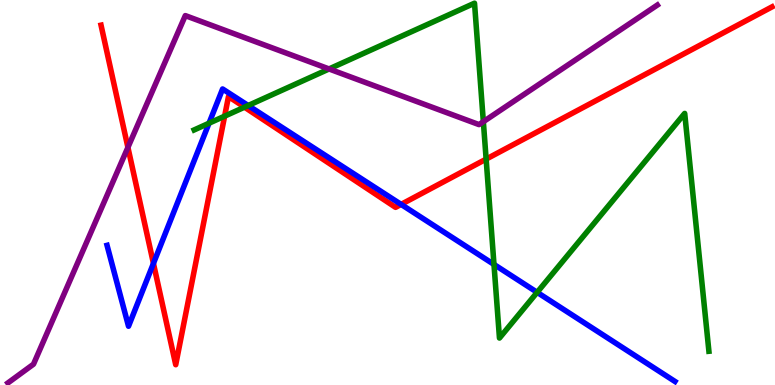[{'lines': ['blue', 'red'], 'intersections': [{'x': 1.98, 'y': 3.16}, {'x': 5.18, 'y': 4.69}]}, {'lines': ['green', 'red'], 'intersections': [{'x': 2.9, 'y': 6.98}, {'x': 3.16, 'y': 7.22}, {'x': 6.27, 'y': 5.87}]}, {'lines': ['purple', 'red'], 'intersections': [{'x': 1.65, 'y': 6.17}]}, {'lines': ['blue', 'green'], 'intersections': [{'x': 2.7, 'y': 6.8}, {'x': 3.2, 'y': 7.26}, {'x': 6.37, 'y': 3.13}, {'x': 6.93, 'y': 2.41}]}, {'lines': ['blue', 'purple'], 'intersections': []}, {'lines': ['green', 'purple'], 'intersections': [{'x': 4.25, 'y': 8.21}, {'x': 6.24, 'y': 6.84}]}]